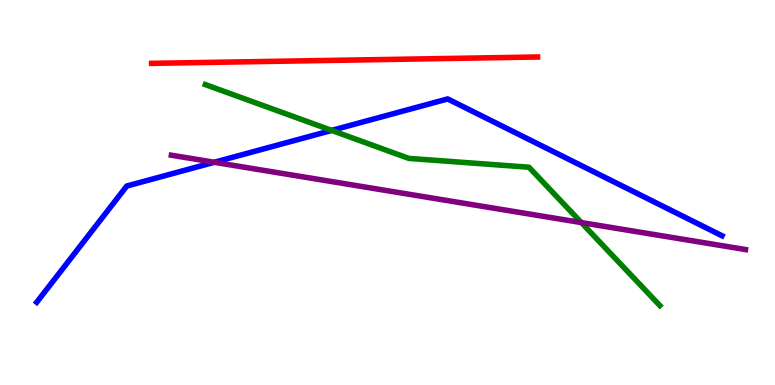[{'lines': ['blue', 'red'], 'intersections': []}, {'lines': ['green', 'red'], 'intersections': []}, {'lines': ['purple', 'red'], 'intersections': []}, {'lines': ['blue', 'green'], 'intersections': [{'x': 4.28, 'y': 6.61}]}, {'lines': ['blue', 'purple'], 'intersections': [{'x': 2.76, 'y': 5.79}]}, {'lines': ['green', 'purple'], 'intersections': [{'x': 7.5, 'y': 4.22}]}]